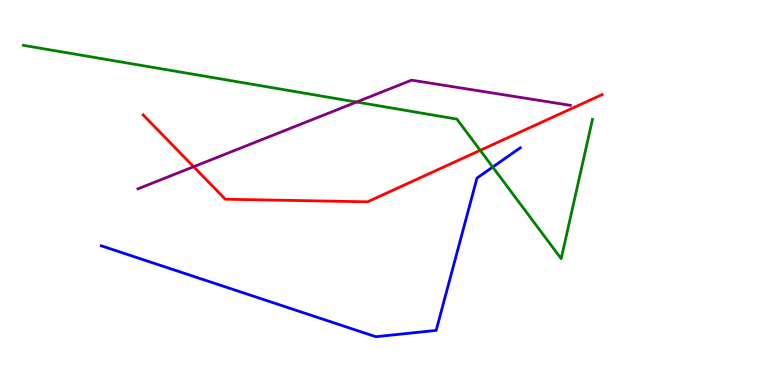[{'lines': ['blue', 'red'], 'intersections': []}, {'lines': ['green', 'red'], 'intersections': [{'x': 6.2, 'y': 6.1}]}, {'lines': ['purple', 'red'], 'intersections': [{'x': 2.5, 'y': 5.67}]}, {'lines': ['blue', 'green'], 'intersections': [{'x': 6.36, 'y': 5.66}]}, {'lines': ['blue', 'purple'], 'intersections': []}, {'lines': ['green', 'purple'], 'intersections': [{'x': 4.6, 'y': 7.35}]}]